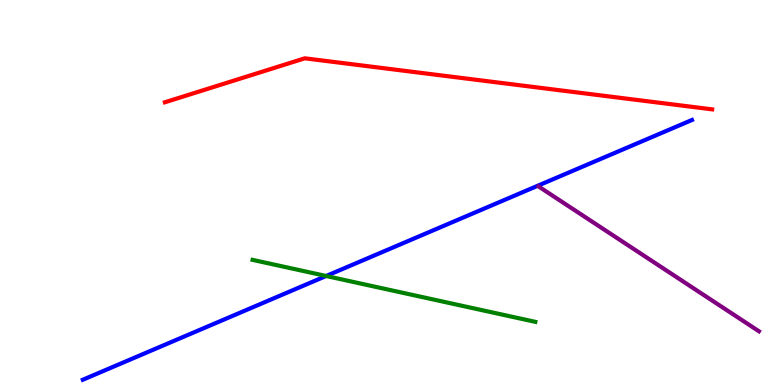[{'lines': ['blue', 'red'], 'intersections': []}, {'lines': ['green', 'red'], 'intersections': []}, {'lines': ['purple', 'red'], 'intersections': []}, {'lines': ['blue', 'green'], 'intersections': [{'x': 4.21, 'y': 2.83}]}, {'lines': ['blue', 'purple'], 'intersections': []}, {'lines': ['green', 'purple'], 'intersections': []}]